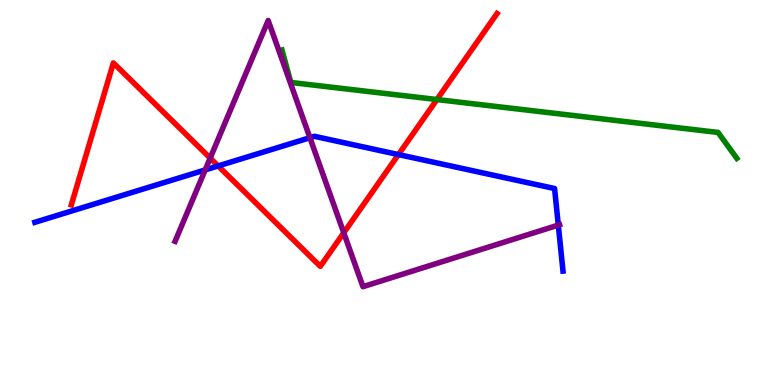[{'lines': ['blue', 'red'], 'intersections': [{'x': 2.81, 'y': 5.69}, {'x': 5.14, 'y': 5.99}]}, {'lines': ['green', 'red'], 'intersections': [{'x': 5.64, 'y': 7.41}]}, {'lines': ['purple', 'red'], 'intersections': [{'x': 2.71, 'y': 5.89}, {'x': 4.44, 'y': 3.95}]}, {'lines': ['blue', 'green'], 'intersections': []}, {'lines': ['blue', 'purple'], 'intersections': [{'x': 2.65, 'y': 5.59}, {'x': 4.0, 'y': 6.42}, {'x': 7.2, 'y': 4.15}]}, {'lines': ['green', 'purple'], 'intersections': []}]